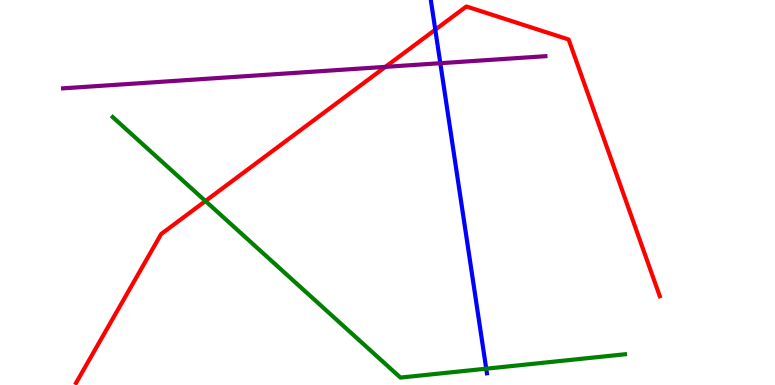[{'lines': ['blue', 'red'], 'intersections': [{'x': 5.62, 'y': 9.23}]}, {'lines': ['green', 'red'], 'intersections': [{'x': 2.65, 'y': 4.78}]}, {'lines': ['purple', 'red'], 'intersections': [{'x': 4.97, 'y': 8.26}]}, {'lines': ['blue', 'green'], 'intersections': [{'x': 6.27, 'y': 0.424}]}, {'lines': ['blue', 'purple'], 'intersections': [{'x': 5.68, 'y': 8.36}]}, {'lines': ['green', 'purple'], 'intersections': []}]